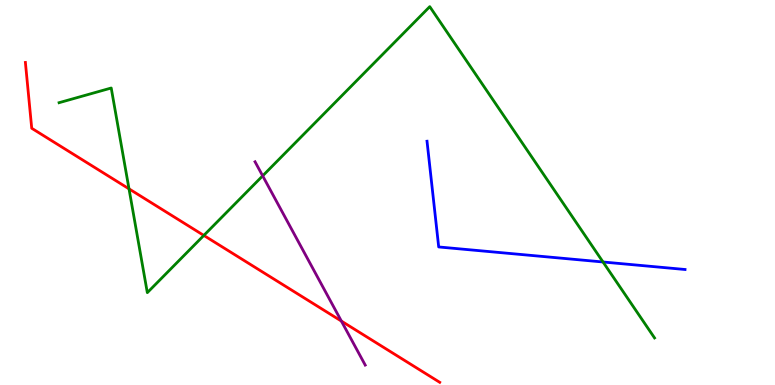[{'lines': ['blue', 'red'], 'intersections': []}, {'lines': ['green', 'red'], 'intersections': [{'x': 1.66, 'y': 5.09}, {'x': 2.63, 'y': 3.88}]}, {'lines': ['purple', 'red'], 'intersections': [{'x': 4.4, 'y': 1.66}]}, {'lines': ['blue', 'green'], 'intersections': [{'x': 7.78, 'y': 3.2}]}, {'lines': ['blue', 'purple'], 'intersections': []}, {'lines': ['green', 'purple'], 'intersections': [{'x': 3.39, 'y': 5.43}]}]